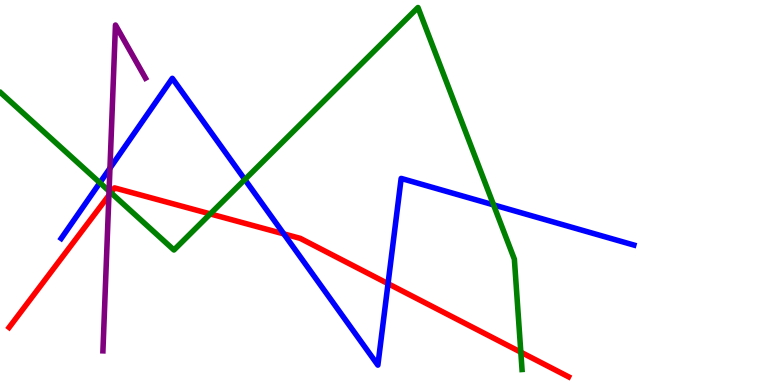[{'lines': ['blue', 'red'], 'intersections': [{'x': 3.66, 'y': 3.92}, {'x': 5.01, 'y': 2.63}]}, {'lines': ['green', 'red'], 'intersections': [{'x': 1.43, 'y': 4.99}, {'x': 2.71, 'y': 4.44}, {'x': 6.72, 'y': 0.853}]}, {'lines': ['purple', 'red'], 'intersections': [{'x': 1.41, 'y': 4.93}]}, {'lines': ['blue', 'green'], 'intersections': [{'x': 1.29, 'y': 5.25}, {'x': 3.16, 'y': 5.34}, {'x': 6.37, 'y': 4.68}]}, {'lines': ['blue', 'purple'], 'intersections': [{'x': 1.42, 'y': 5.63}]}, {'lines': ['green', 'purple'], 'intersections': [{'x': 1.41, 'y': 5.04}]}]